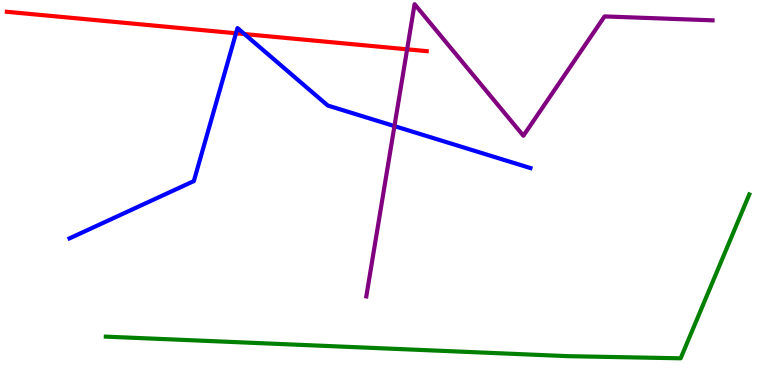[{'lines': ['blue', 'red'], 'intersections': [{'x': 3.05, 'y': 9.14}, {'x': 3.15, 'y': 9.12}]}, {'lines': ['green', 'red'], 'intersections': []}, {'lines': ['purple', 'red'], 'intersections': [{'x': 5.25, 'y': 8.72}]}, {'lines': ['blue', 'green'], 'intersections': []}, {'lines': ['blue', 'purple'], 'intersections': [{'x': 5.09, 'y': 6.72}]}, {'lines': ['green', 'purple'], 'intersections': []}]